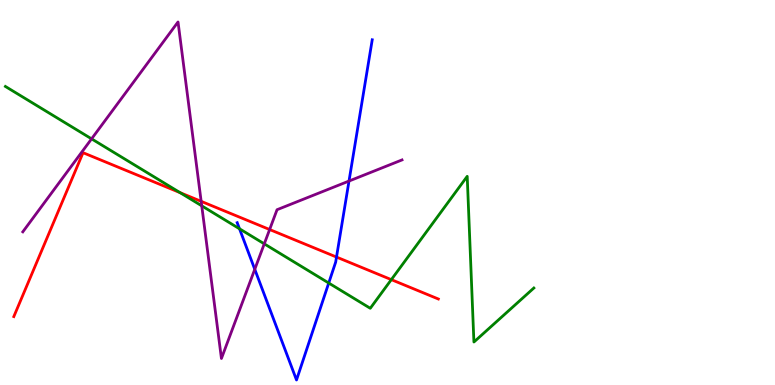[{'lines': ['blue', 'red'], 'intersections': [{'x': 4.34, 'y': 3.32}]}, {'lines': ['green', 'red'], 'intersections': [{'x': 2.32, 'y': 5.0}, {'x': 5.05, 'y': 2.74}]}, {'lines': ['purple', 'red'], 'intersections': [{'x': 2.6, 'y': 4.77}, {'x': 3.48, 'y': 4.04}]}, {'lines': ['blue', 'green'], 'intersections': [{'x': 3.09, 'y': 4.06}, {'x': 4.24, 'y': 2.65}]}, {'lines': ['blue', 'purple'], 'intersections': [{'x': 3.29, 'y': 3.01}, {'x': 4.5, 'y': 5.3}]}, {'lines': ['green', 'purple'], 'intersections': [{'x': 1.18, 'y': 6.39}, {'x': 2.6, 'y': 4.65}, {'x': 3.41, 'y': 3.67}]}]